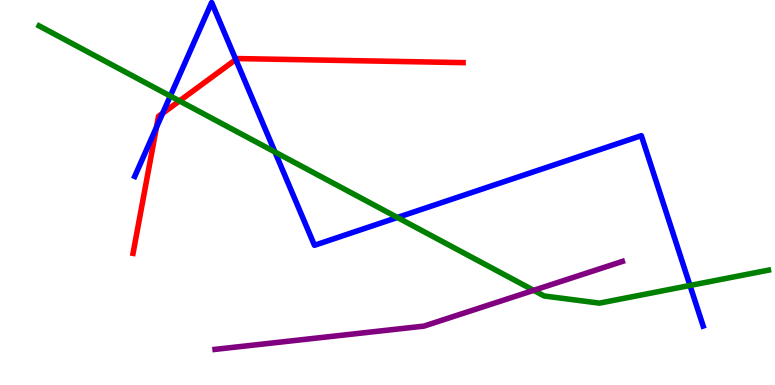[{'lines': ['blue', 'red'], 'intersections': [{'x': 2.02, 'y': 6.69}, {'x': 2.1, 'y': 7.06}, {'x': 3.04, 'y': 8.45}]}, {'lines': ['green', 'red'], 'intersections': [{'x': 2.32, 'y': 7.38}]}, {'lines': ['purple', 'red'], 'intersections': []}, {'lines': ['blue', 'green'], 'intersections': [{'x': 2.2, 'y': 7.51}, {'x': 3.55, 'y': 6.05}, {'x': 5.13, 'y': 4.35}, {'x': 8.9, 'y': 2.59}]}, {'lines': ['blue', 'purple'], 'intersections': []}, {'lines': ['green', 'purple'], 'intersections': [{'x': 6.89, 'y': 2.46}]}]